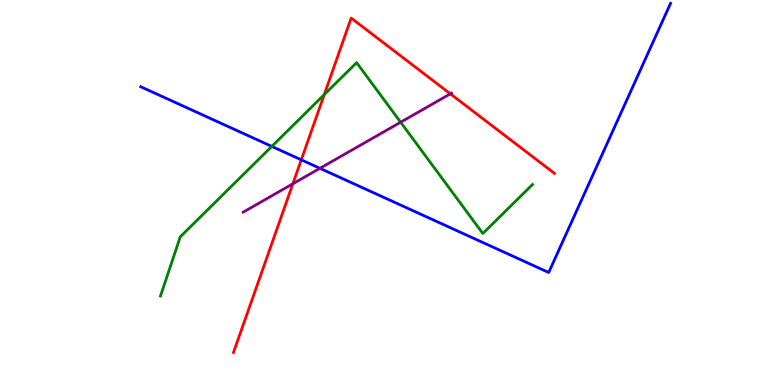[{'lines': ['blue', 'red'], 'intersections': [{'x': 3.89, 'y': 5.85}]}, {'lines': ['green', 'red'], 'intersections': [{'x': 4.18, 'y': 7.54}]}, {'lines': ['purple', 'red'], 'intersections': [{'x': 3.78, 'y': 5.23}, {'x': 5.81, 'y': 7.56}]}, {'lines': ['blue', 'green'], 'intersections': [{'x': 3.51, 'y': 6.2}]}, {'lines': ['blue', 'purple'], 'intersections': [{'x': 4.13, 'y': 5.63}]}, {'lines': ['green', 'purple'], 'intersections': [{'x': 5.17, 'y': 6.83}]}]